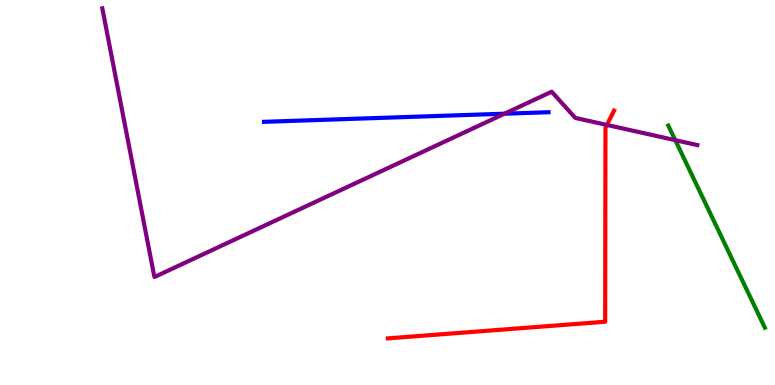[{'lines': ['blue', 'red'], 'intersections': []}, {'lines': ['green', 'red'], 'intersections': []}, {'lines': ['purple', 'red'], 'intersections': [{'x': 7.83, 'y': 6.75}]}, {'lines': ['blue', 'green'], 'intersections': []}, {'lines': ['blue', 'purple'], 'intersections': [{'x': 6.51, 'y': 7.05}]}, {'lines': ['green', 'purple'], 'intersections': [{'x': 8.71, 'y': 6.36}]}]